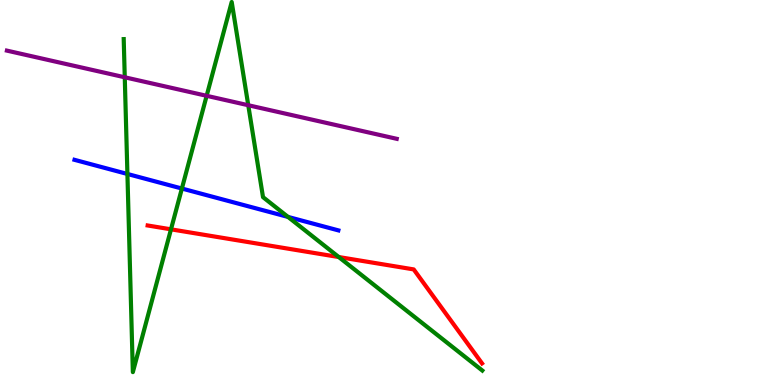[{'lines': ['blue', 'red'], 'intersections': []}, {'lines': ['green', 'red'], 'intersections': [{'x': 2.21, 'y': 4.04}, {'x': 4.37, 'y': 3.32}]}, {'lines': ['purple', 'red'], 'intersections': []}, {'lines': ['blue', 'green'], 'intersections': [{'x': 1.64, 'y': 5.48}, {'x': 2.35, 'y': 5.1}, {'x': 3.72, 'y': 4.37}]}, {'lines': ['blue', 'purple'], 'intersections': []}, {'lines': ['green', 'purple'], 'intersections': [{'x': 1.61, 'y': 7.99}, {'x': 2.67, 'y': 7.51}, {'x': 3.2, 'y': 7.27}]}]